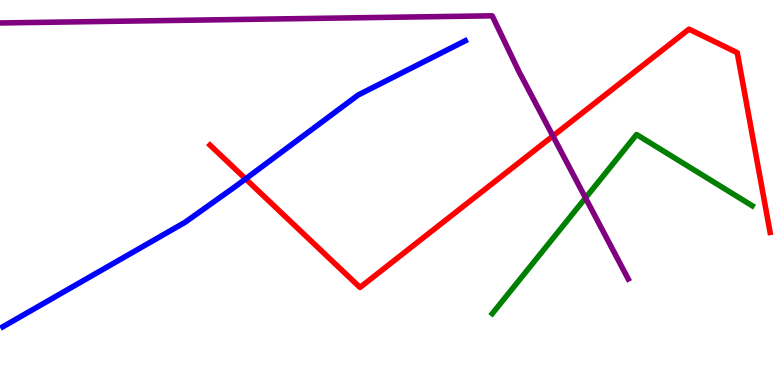[{'lines': ['blue', 'red'], 'intersections': [{'x': 3.17, 'y': 5.35}]}, {'lines': ['green', 'red'], 'intersections': []}, {'lines': ['purple', 'red'], 'intersections': [{'x': 7.13, 'y': 6.47}]}, {'lines': ['blue', 'green'], 'intersections': []}, {'lines': ['blue', 'purple'], 'intersections': []}, {'lines': ['green', 'purple'], 'intersections': [{'x': 7.55, 'y': 4.86}]}]